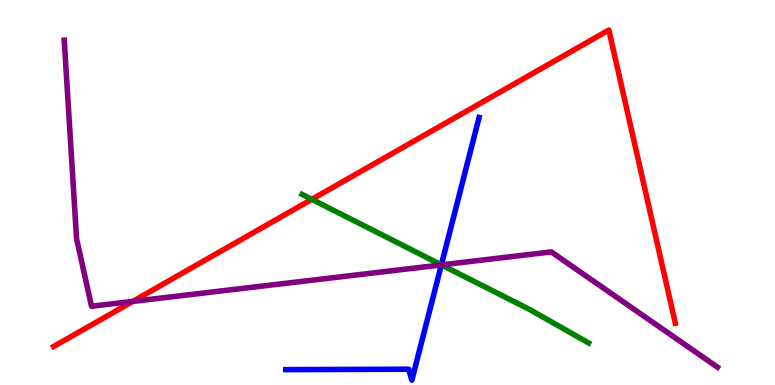[{'lines': ['blue', 'red'], 'intersections': []}, {'lines': ['green', 'red'], 'intersections': [{'x': 4.02, 'y': 4.82}]}, {'lines': ['purple', 'red'], 'intersections': [{'x': 1.71, 'y': 2.17}]}, {'lines': ['blue', 'green'], 'intersections': [{'x': 5.7, 'y': 3.12}]}, {'lines': ['blue', 'purple'], 'intersections': [{'x': 5.69, 'y': 3.12}]}, {'lines': ['green', 'purple'], 'intersections': [{'x': 5.7, 'y': 3.12}]}]